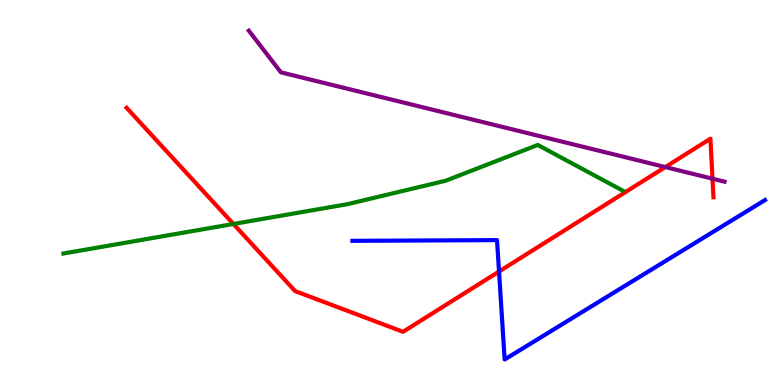[{'lines': ['blue', 'red'], 'intersections': [{'x': 6.44, 'y': 2.95}]}, {'lines': ['green', 'red'], 'intersections': [{'x': 3.01, 'y': 4.18}]}, {'lines': ['purple', 'red'], 'intersections': [{'x': 8.58, 'y': 5.66}, {'x': 9.19, 'y': 5.36}]}, {'lines': ['blue', 'green'], 'intersections': []}, {'lines': ['blue', 'purple'], 'intersections': []}, {'lines': ['green', 'purple'], 'intersections': []}]